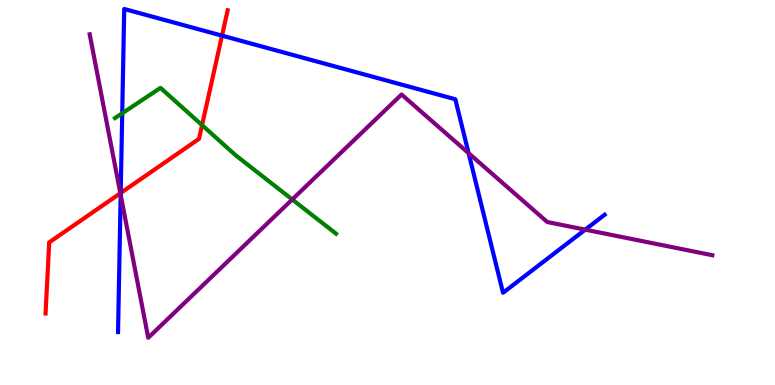[{'lines': ['blue', 'red'], 'intersections': [{'x': 1.56, 'y': 4.99}, {'x': 2.86, 'y': 9.07}]}, {'lines': ['green', 'red'], 'intersections': [{'x': 2.61, 'y': 6.75}]}, {'lines': ['purple', 'red'], 'intersections': [{'x': 1.55, 'y': 4.98}]}, {'lines': ['blue', 'green'], 'intersections': [{'x': 1.58, 'y': 7.06}]}, {'lines': ['blue', 'purple'], 'intersections': [{'x': 1.56, 'y': 4.94}, {'x': 6.05, 'y': 6.02}, {'x': 7.55, 'y': 4.04}]}, {'lines': ['green', 'purple'], 'intersections': [{'x': 3.77, 'y': 4.82}]}]